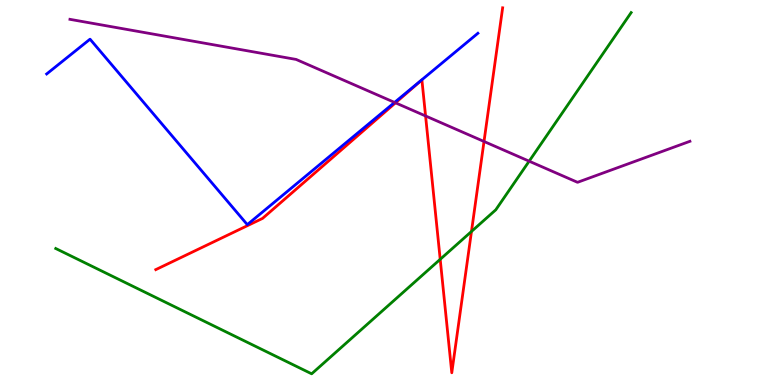[{'lines': ['blue', 'red'], 'intersections': []}, {'lines': ['green', 'red'], 'intersections': [{'x': 5.68, 'y': 3.26}, {'x': 6.08, 'y': 3.99}]}, {'lines': ['purple', 'red'], 'intersections': [{'x': 5.1, 'y': 7.33}, {'x': 5.49, 'y': 6.99}, {'x': 6.25, 'y': 6.33}]}, {'lines': ['blue', 'green'], 'intersections': []}, {'lines': ['blue', 'purple'], 'intersections': [{'x': 5.09, 'y': 7.34}]}, {'lines': ['green', 'purple'], 'intersections': [{'x': 6.83, 'y': 5.81}]}]